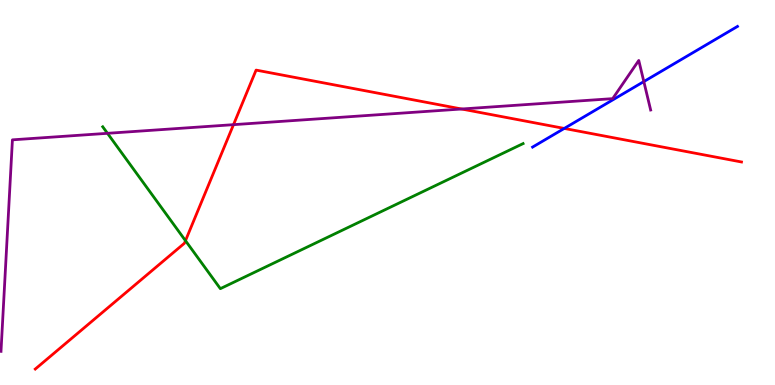[{'lines': ['blue', 'red'], 'intersections': [{'x': 7.28, 'y': 6.66}]}, {'lines': ['green', 'red'], 'intersections': [{'x': 2.39, 'y': 3.75}]}, {'lines': ['purple', 'red'], 'intersections': [{'x': 3.01, 'y': 6.76}, {'x': 5.96, 'y': 7.17}]}, {'lines': ['blue', 'green'], 'intersections': []}, {'lines': ['blue', 'purple'], 'intersections': [{'x': 8.31, 'y': 7.88}]}, {'lines': ['green', 'purple'], 'intersections': [{'x': 1.39, 'y': 6.54}]}]